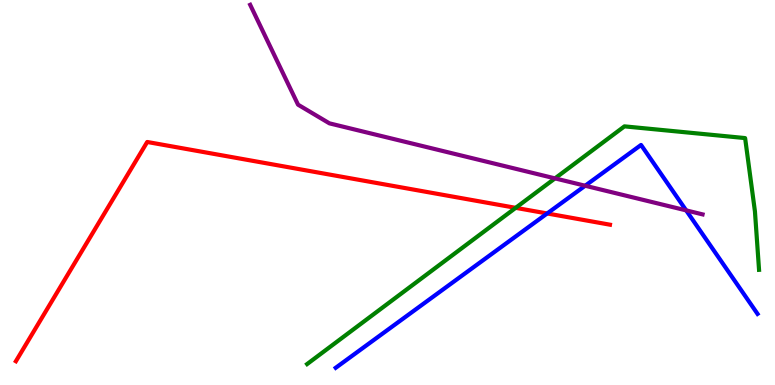[{'lines': ['blue', 'red'], 'intersections': [{'x': 7.06, 'y': 4.46}]}, {'lines': ['green', 'red'], 'intersections': [{'x': 6.65, 'y': 4.6}]}, {'lines': ['purple', 'red'], 'intersections': []}, {'lines': ['blue', 'green'], 'intersections': []}, {'lines': ['blue', 'purple'], 'intersections': [{'x': 7.55, 'y': 5.18}, {'x': 8.85, 'y': 4.54}]}, {'lines': ['green', 'purple'], 'intersections': [{'x': 7.16, 'y': 5.37}]}]